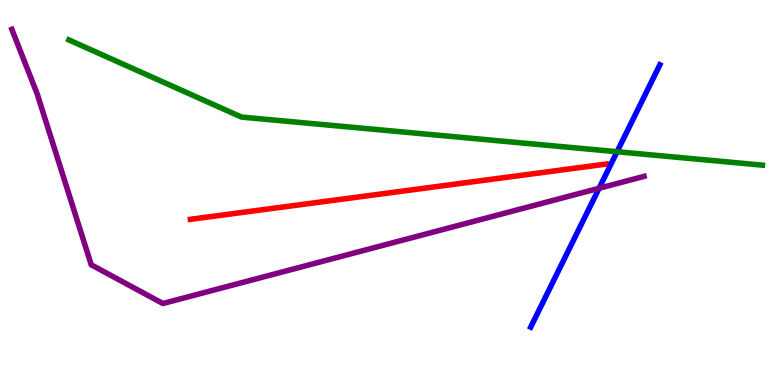[{'lines': ['blue', 'red'], 'intersections': []}, {'lines': ['green', 'red'], 'intersections': []}, {'lines': ['purple', 'red'], 'intersections': []}, {'lines': ['blue', 'green'], 'intersections': [{'x': 7.96, 'y': 6.06}]}, {'lines': ['blue', 'purple'], 'intersections': [{'x': 7.73, 'y': 5.11}]}, {'lines': ['green', 'purple'], 'intersections': []}]